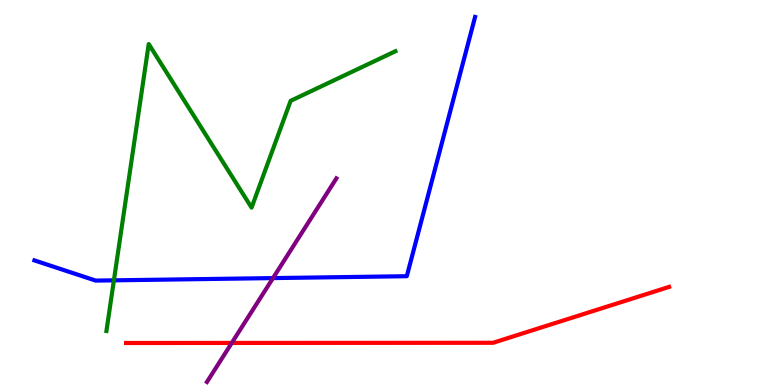[{'lines': ['blue', 'red'], 'intersections': []}, {'lines': ['green', 'red'], 'intersections': []}, {'lines': ['purple', 'red'], 'intersections': [{'x': 2.99, 'y': 1.09}]}, {'lines': ['blue', 'green'], 'intersections': [{'x': 1.47, 'y': 2.72}]}, {'lines': ['blue', 'purple'], 'intersections': [{'x': 3.52, 'y': 2.78}]}, {'lines': ['green', 'purple'], 'intersections': []}]